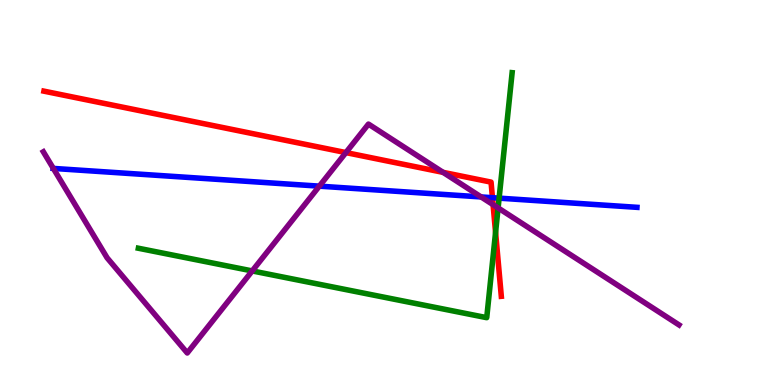[{'lines': ['blue', 'red'], 'intersections': [{'x': 6.35, 'y': 4.87}]}, {'lines': ['green', 'red'], 'intersections': [{'x': 6.39, 'y': 3.96}]}, {'lines': ['purple', 'red'], 'intersections': [{'x': 4.46, 'y': 6.04}, {'x': 5.72, 'y': 5.52}, {'x': 6.36, 'y': 4.68}]}, {'lines': ['blue', 'green'], 'intersections': [{'x': 6.44, 'y': 4.85}]}, {'lines': ['blue', 'purple'], 'intersections': [{'x': 0.688, 'y': 5.63}, {'x': 4.12, 'y': 5.16}, {'x': 6.21, 'y': 4.88}]}, {'lines': ['green', 'purple'], 'intersections': [{'x': 3.25, 'y': 2.96}, {'x': 6.43, 'y': 4.6}]}]